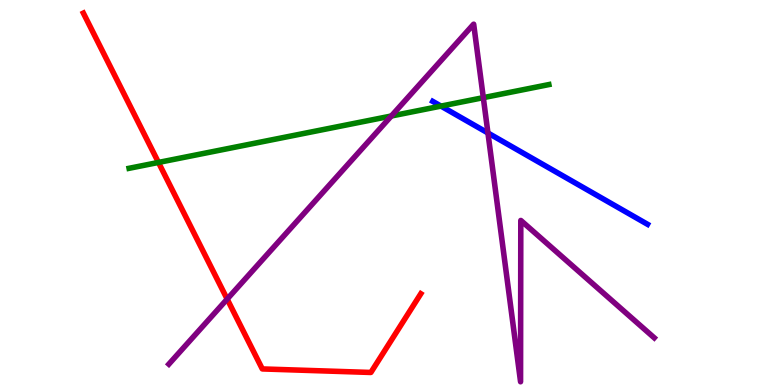[{'lines': ['blue', 'red'], 'intersections': []}, {'lines': ['green', 'red'], 'intersections': [{'x': 2.04, 'y': 5.78}]}, {'lines': ['purple', 'red'], 'intersections': [{'x': 2.93, 'y': 2.23}]}, {'lines': ['blue', 'green'], 'intersections': [{'x': 5.69, 'y': 7.24}]}, {'lines': ['blue', 'purple'], 'intersections': [{'x': 6.3, 'y': 6.55}]}, {'lines': ['green', 'purple'], 'intersections': [{'x': 5.05, 'y': 6.99}, {'x': 6.24, 'y': 7.46}]}]